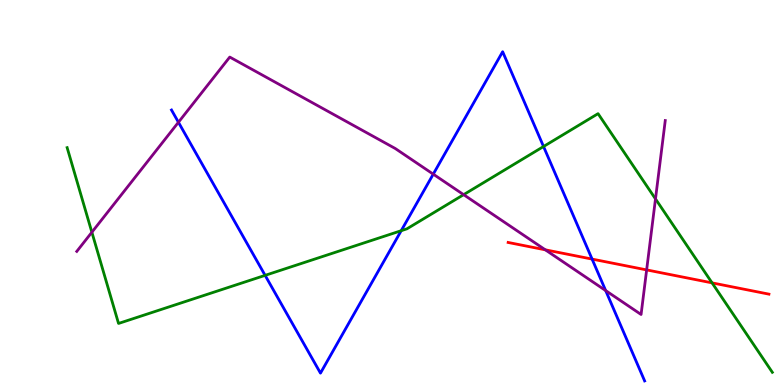[{'lines': ['blue', 'red'], 'intersections': [{'x': 7.64, 'y': 3.27}]}, {'lines': ['green', 'red'], 'intersections': [{'x': 9.19, 'y': 2.65}]}, {'lines': ['purple', 'red'], 'intersections': [{'x': 7.04, 'y': 3.51}, {'x': 8.34, 'y': 2.99}]}, {'lines': ['blue', 'green'], 'intersections': [{'x': 3.42, 'y': 2.85}, {'x': 5.18, 'y': 4.01}, {'x': 7.01, 'y': 6.19}]}, {'lines': ['blue', 'purple'], 'intersections': [{'x': 2.3, 'y': 6.82}, {'x': 5.59, 'y': 5.48}, {'x': 7.82, 'y': 2.45}]}, {'lines': ['green', 'purple'], 'intersections': [{'x': 1.19, 'y': 3.97}, {'x': 5.98, 'y': 4.94}, {'x': 8.46, 'y': 4.83}]}]